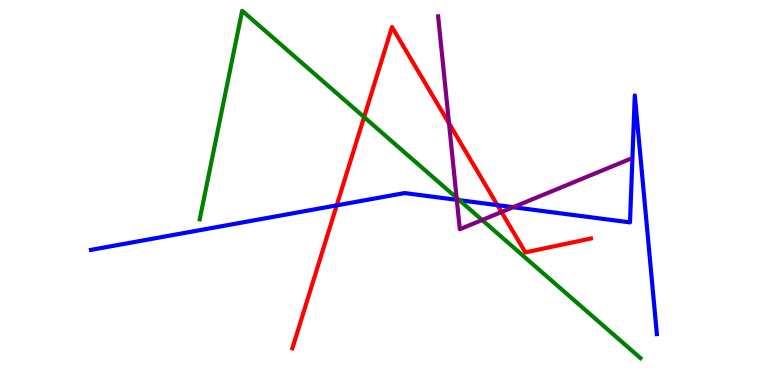[{'lines': ['blue', 'red'], 'intersections': [{'x': 4.34, 'y': 4.67}, {'x': 6.42, 'y': 4.67}]}, {'lines': ['green', 'red'], 'intersections': [{'x': 4.7, 'y': 6.96}]}, {'lines': ['purple', 'red'], 'intersections': [{'x': 5.79, 'y': 6.8}, {'x': 6.47, 'y': 4.49}]}, {'lines': ['blue', 'green'], 'intersections': [{'x': 5.93, 'y': 4.8}]}, {'lines': ['blue', 'purple'], 'intersections': [{'x': 5.89, 'y': 4.81}, {'x': 6.62, 'y': 4.62}]}, {'lines': ['green', 'purple'], 'intersections': [{'x': 5.89, 'y': 4.86}, {'x': 6.22, 'y': 4.29}]}]